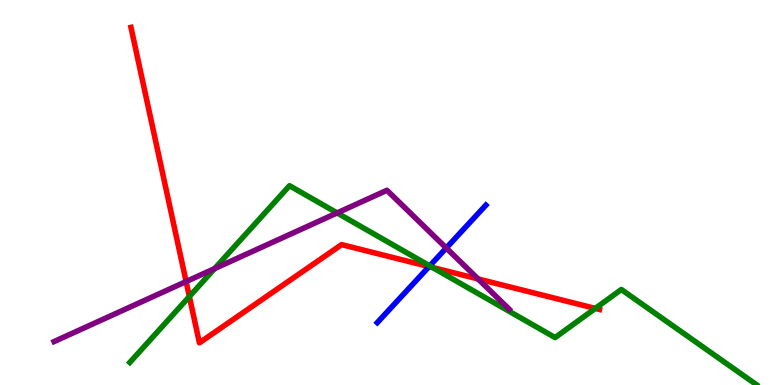[{'lines': ['blue', 'red'], 'intersections': [{'x': 5.54, 'y': 3.08}]}, {'lines': ['green', 'red'], 'intersections': [{'x': 2.44, 'y': 2.3}, {'x': 5.58, 'y': 3.05}, {'x': 7.68, 'y': 1.99}]}, {'lines': ['purple', 'red'], 'intersections': [{'x': 2.4, 'y': 2.69}, {'x': 6.17, 'y': 2.76}]}, {'lines': ['blue', 'green'], 'intersections': [{'x': 5.54, 'y': 3.09}]}, {'lines': ['blue', 'purple'], 'intersections': [{'x': 5.76, 'y': 3.56}]}, {'lines': ['green', 'purple'], 'intersections': [{'x': 2.77, 'y': 3.02}, {'x': 4.35, 'y': 4.47}]}]